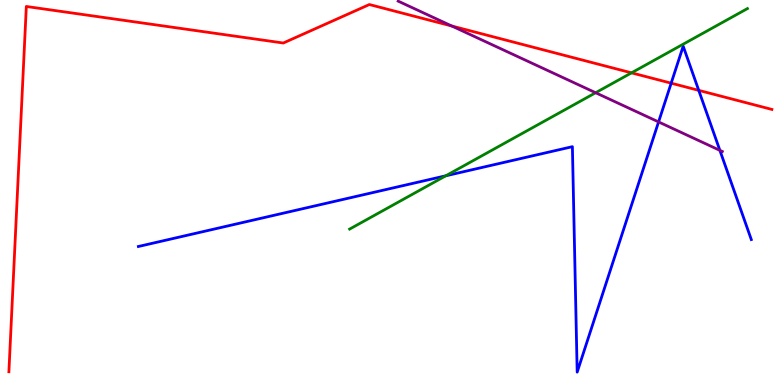[{'lines': ['blue', 'red'], 'intersections': [{'x': 8.66, 'y': 7.84}, {'x': 9.02, 'y': 7.65}]}, {'lines': ['green', 'red'], 'intersections': [{'x': 8.15, 'y': 8.11}]}, {'lines': ['purple', 'red'], 'intersections': [{'x': 5.83, 'y': 9.32}]}, {'lines': ['blue', 'green'], 'intersections': [{'x': 5.75, 'y': 5.43}]}, {'lines': ['blue', 'purple'], 'intersections': [{'x': 8.5, 'y': 6.83}, {'x': 9.29, 'y': 6.09}]}, {'lines': ['green', 'purple'], 'intersections': [{'x': 7.69, 'y': 7.59}]}]